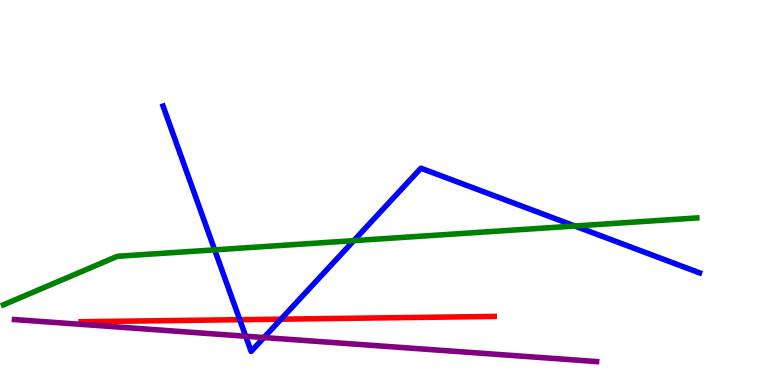[{'lines': ['blue', 'red'], 'intersections': [{'x': 3.09, 'y': 1.7}, {'x': 3.63, 'y': 1.71}]}, {'lines': ['green', 'red'], 'intersections': []}, {'lines': ['purple', 'red'], 'intersections': []}, {'lines': ['blue', 'green'], 'intersections': [{'x': 2.77, 'y': 3.51}, {'x': 4.57, 'y': 3.75}, {'x': 7.42, 'y': 4.13}]}, {'lines': ['blue', 'purple'], 'intersections': [{'x': 3.17, 'y': 1.27}, {'x': 3.41, 'y': 1.23}]}, {'lines': ['green', 'purple'], 'intersections': []}]